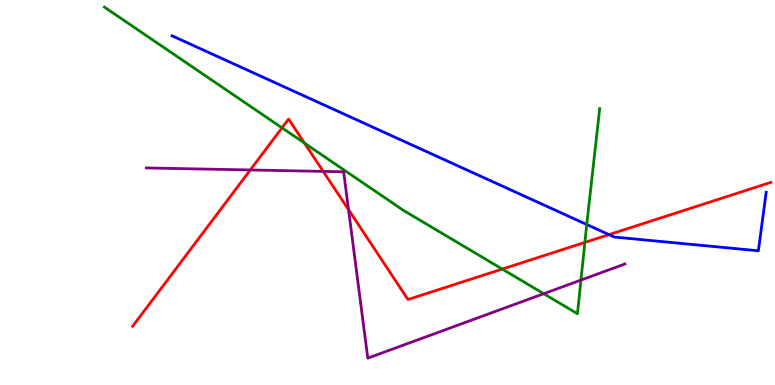[{'lines': ['blue', 'red'], 'intersections': [{'x': 7.86, 'y': 3.91}]}, {'lines': ['green', 'red'], 'intersections': [{'x': 3.64, 'y': 6.68}, {'x': 3.93, 'y': 6.28}, {'x': 6.48, 'y': 3.01}, {'x': 7.55, 'y': 3.7}]}, {'lines': ['purple', 'red'], 'intersections': [{'x': 3.23, 'y': 5.59}, {'x': 4.17, 'y': 5.55}, {'x': 4.5, 'y': 4.55}]}, {'lines': ['blue', 'green'], 'intersections': [{'x': 7.57, 'y': 4.17}]}, {'lines': ['blue', 'purple'], 'intersections': []}, {'lines': ['green', 'purple'], 'intersections': [{'x': 7.02, 'y': 2.37}, {'x': 7.5, 'y': 2.73}]}]